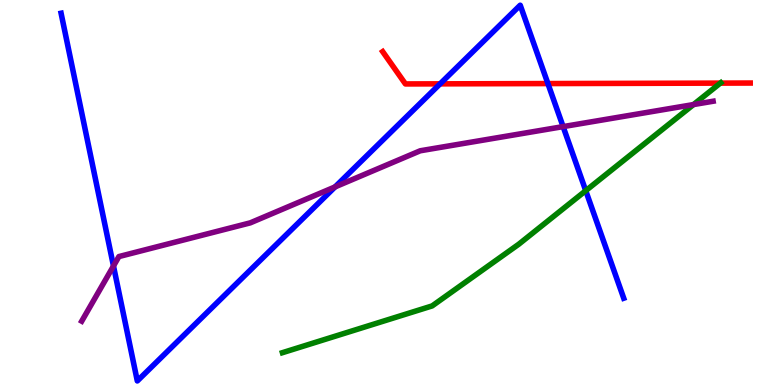[{'lines': ['blue', 'red'], 'intersections': [{'x': 5.68, 'y': 7.82}, {'x': 7.07, 'y': 7.83}]}, {'lines': ['green', 'red'], 'intersections': [{'x': 9.29, 'y': 7.84}]}, {'lines': ['purple', 'red'], 'intersections': []}, {'lines': ['blue', 'green'], 'intersections': [{'x': 7.56, 'y': 5.05}]}, {'lines': ['blue', 'purple'], 'intersections': [{'x': 1.46, 'y': 3.09}, {'x': 4.32, 'y': 5.15}, {'x': 7.27, 'y': 6.71}]}, {'lines': ['green', 'purple'], 'intersections': [{'x': 8.95, 'y': 7.28}]}]